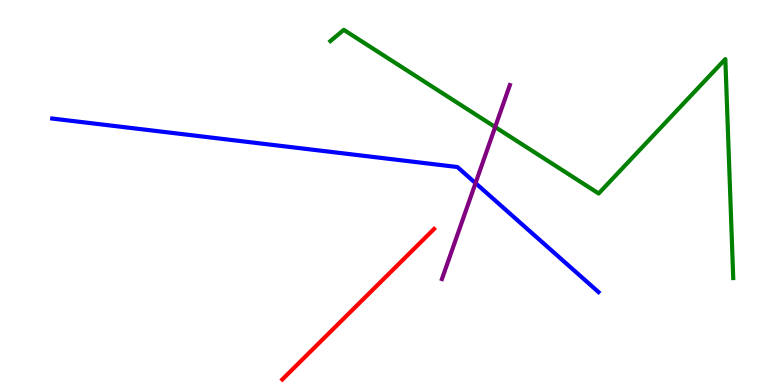[{'lines': ['blue', 'red'], 'intersections': []}, {'lines': ['green', 'red'], 'intersections': []}, {'lines': ['purple', 'red'], 'intersections': []}, {'lines': ['blue', 'green'], 'intersections': []}, {'lines': ['blue', 'purple'], 'intersections': [{'x': 6.14, 'y': 5.24}]}, {'lines': ['green', 'purple'], 'intersections': [{'x': 6.39, 'y': 6.7}]}]